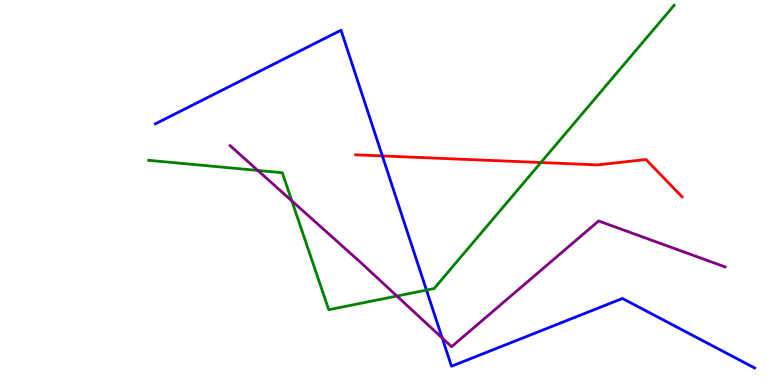[{'lines': ['blue', 'red'], 'intersections': [{'x': 4.93, 'y': 5.95}]}, {'lines': ['green', 'red'], 'intersections': [{'x': 6.98, 'y': 5.78}]}, {'lines': ['purple', 'red'], 'intersections': []}, {'lines': ['blue', 'green'], 'intersections': [{'x': 5.5, 'y': 2.47}]}, {'lines': ['blue', 'purple'], 'intersections': [{'x': 5.71, 'y': 1.22}]}, {'lines': ['green', 'purple'], 'intersections': [{'x': 3.33, 'y': 5.57}, {'x': 3.77, 'y': 4.78}, {'x': 5.12, 'y': 2.31}]}]